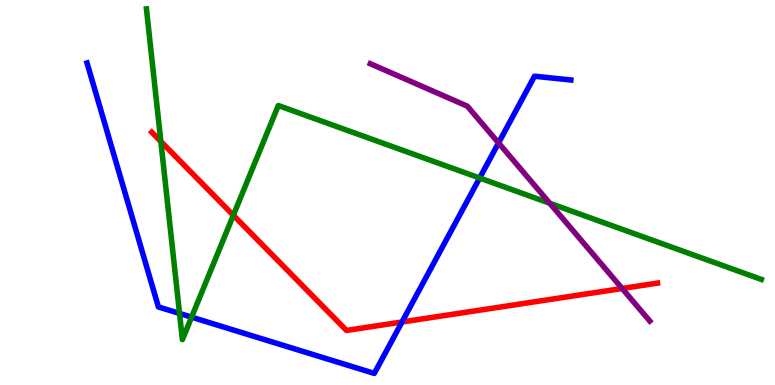[{'lines': ['blue', 'red'], 'intersections': [{'x': 5.19, 'y': 1.64}]}, {'lines': ['green', 'red'], 'intersections': [{'x': 2.08, 'y': 6.33}, {'x': 3.01, 'y': 4.41}]}, {'lines': ['purple', 'red'], 'intersections': [{'x': 8.03, 'y': 2.51}]}, {'lines': ['blue', 'green'], 'intersections': [{'x': 2.32, 'y': 1.86}, {'x': 2.47, 'y': 1.76}, {'x': 6.19, 'y': 5.38}]}, {'lines': ['blue', 'purple'], 'intersections': [{'x': 6.43, 'y': 6.29}]}, {'lines': ['green', 'purple'], 'intersections': [{'x': 7.09, 'y': 4.72}]}]